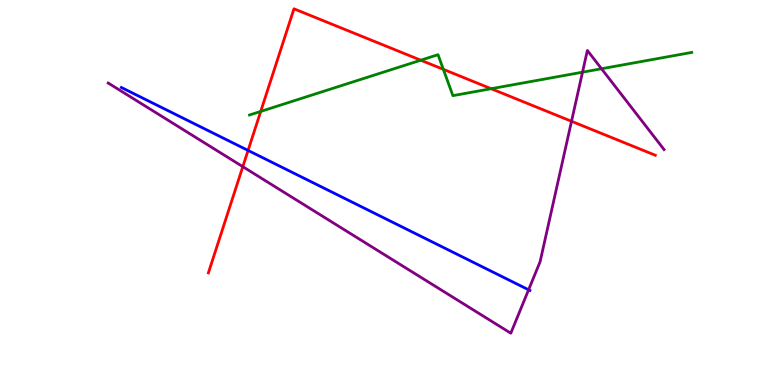[{'lines': ['blue', 'red'], 'intersections': [{'x': 3.2, 'y': 6.09}]}, {'lines': ['green', 'red'], 'intersections': [{'x': 3.36, 'y': 7.11}, {'x': 5.43, 'y': 8.44}, {'x': 5.72, 'y': 8.2}, {'x': 6.34, 'y': 7.7}]}, {'lines': ['purple', 'red'], 'intersections': [{'x': 3.13, 'y': 5.67}, {'x': 7.37, 'y': 6.85}]}, {'lines': ['blue', 'green'], 'intersections': []}, {'lines': ['blue', 'purple'], 'intersections': [{'x': 6.82, 'y': 2.47}]}, {'lines': ['green', 'purple'], 'intersections': [{'x': 7.52, 'y': 8.13}, {'x': 7.76, 'y': 8.21}]}]